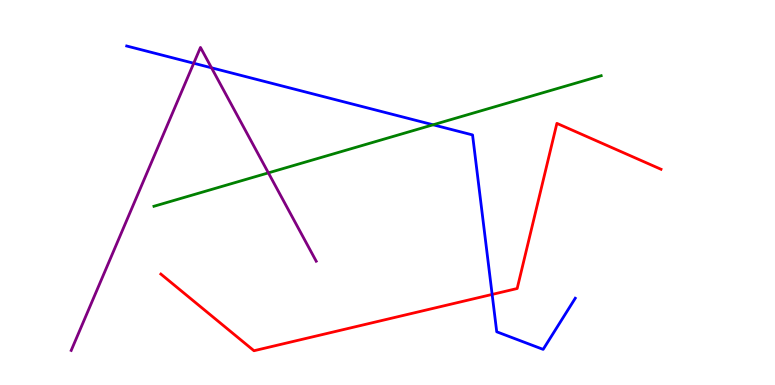[{'lines': ['blue', 'red'], 'intersections': [{'x': 6.35, 'y': 2.35}]}, {'lines': ['green', 'red'], 'intersections': []}, {'lines': ['purple', 'red'], 'intersections': []}, {'lines': ['blue', 'green'], 'intersections': [{'x': 5.59, 'y': 6.76}]}, {'lines': ['blue', 'purple'], 'intersections': [{'x': 2.5, 'y': 8.36}, {'x': 2.73, 'y': 8.24}]}, {'lines': ['green', 'purple'], 'intersections': [{'x': 3.46, 'y': 5.51}]}]